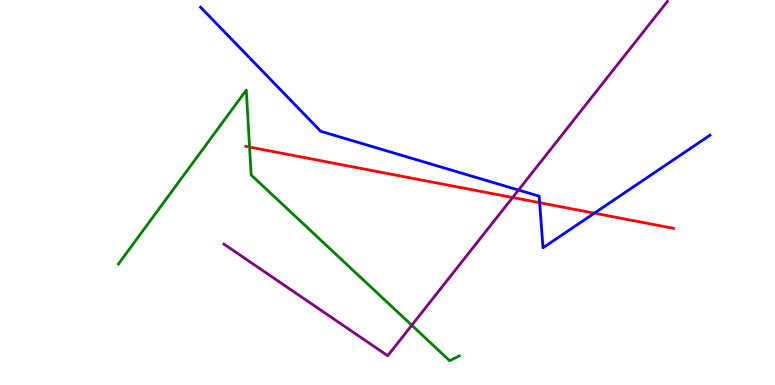[{'lines': ['blue', 'red'], 'intersections': [{'x': 6.96, 'y': 4.74}, {'x': 7.67, 'y': 4.46}]}, {'lines': ['green', 'red'], 'intersections': [{'x': 3.22, 'y': 6.18}]}, {'lines': ['purple', 'red'], 'intersections': [{'x': 6.61, 'y': 4.87}]}, {'lines': ['blue', 'green'], 'intersections': []}, {'lines': ['blue', 'purple'], 'intersections': [{'x': 6.69, 'y': 5.06}]}, {'lines': ['green', 'purple'], 'intersections': [{'x': 5.31, 'y': 1.55}]}]